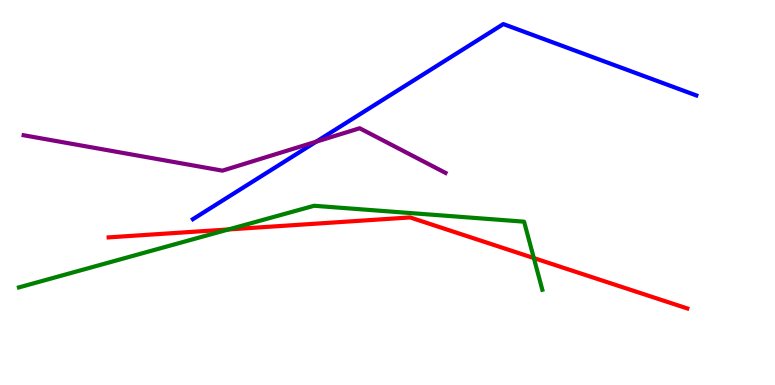[{'lines': ['blue', 'red'], 'intersections': []}, {'lines': ['green', 'red'], 'intersections': [{'x': 2.95, 'y': 4.04}, {'x': 6.89, 'y': 3.3}]}, {'lines': ['purple', 'red'], 'intersections': []}, {'lines': ['blue', 'green'], 'intersections': []}, {'lines': ['blue', 'purple'], 'intersections': [{'x': 4.08, 'y': 6.32}]}, {'lines': ['green', 'purple'], 'intersections': []}]